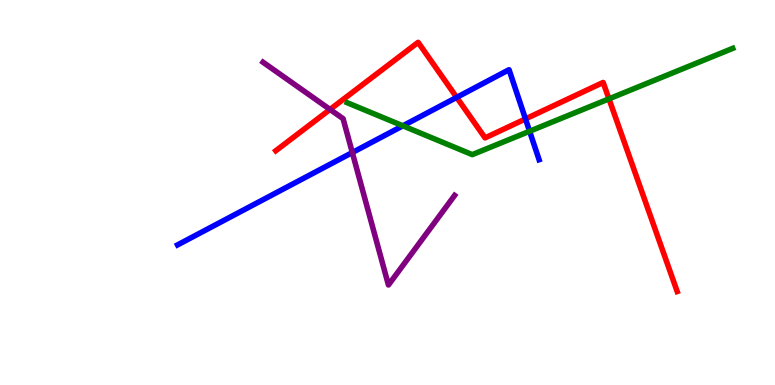[{'lines': ['blue', 'red'], 'intersections': [{'x': 5.89, 'y': 7.47}, {'x': 6.78, 'y': 6.91}]}, {'lines': ['green', 'red'], 'intersections': [{'x': 7.86, 'y': 7.43}]}, {'lines': ['purple', 'red'], 'intersections': [{'x': 4.26, 'y': 7.16}]}, {'lines': ['blue', 'green'], 'intersections': [{'x': 5.2, 'y': 6.73}, {'x': 6.83, 'y': 6.59}]}, {'lines': ['blue', 'purple'], 'intersections': [{'x': 4.55, 'y': 6.04}]}, {'lines': ['green', 'purple'], 'intersections': []}]